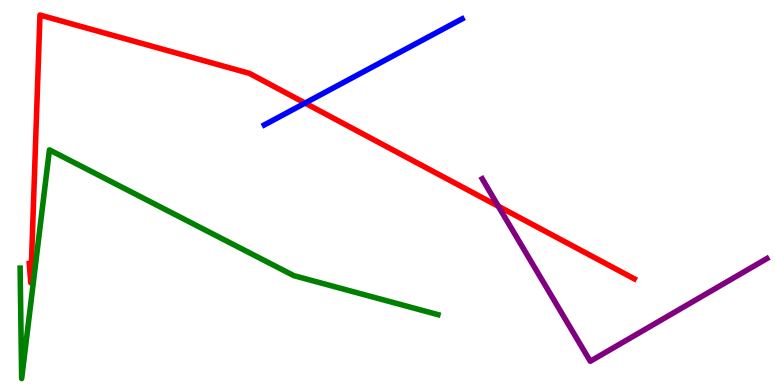[{'lines': ['blue', 'red'], 'intersections': [{'x': 3.94, 'y': 7.32}]}, {'lines': ['green', 'red'], 'intersections': []}, {'lines': ['purple', 'red'], 'intersections': [{'x': 6.43, 'y': 4.64}]}, {'lines': ['blue', 'green'], 'intersections': []}, {'lines': ['blue', 'purple'], 'intersections': []}, {'lines': ['green', 'purple'], 'intersections': []}]